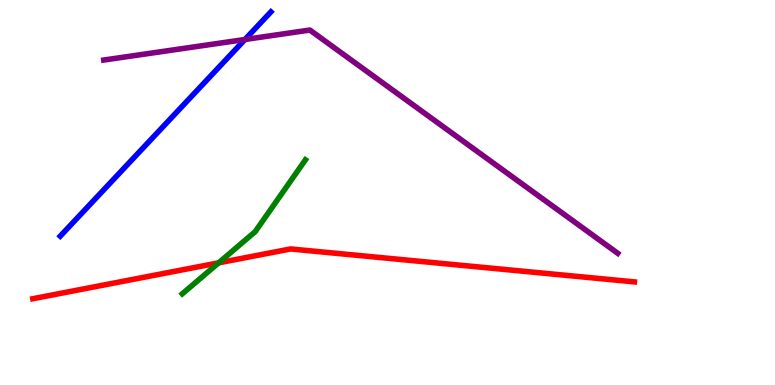[{'lines': ['blue', 'red'], 'intersections': []}, {'lines': ['green', 'red'], 'intersections': [{'x': 2.82, 'y': 3.17}]}, {'lines': ['purple', 'red'], 'intersections': []}, {'lines': ['blue', 'green'], 'intersections': []}, {'lines': ['blue', 'purple'], 'intersections': [{'x': 3.16, 'y': 8.97}]}, {'lines': ['green', 'purple'], 'intersections': []}]